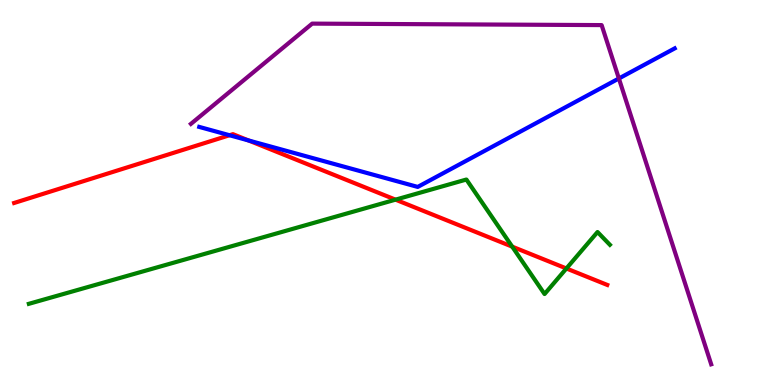[{'lines': ['blue', 'red'], 'intersections': [{'x': 2.96, 'y': 6.49}, {'x': 3.21, 'y': 6.35}]}, {'lines': ['green', 'red'], 'intersections': [{'x': 5.1, 'y': 4.81}, {'x': 6.61, 'y': 3.59}, {'x': 7.31, 'y': 3.03}]}, {'lines': ['purple', 'red'], 'intersections': []}, {'lines': ['blue', 'green'], 'intersections': []}, {'lines': ['blue', 'purple'], 'intersections': [{'x': 7.99, 'y': 7.96}]}, {'lines': ['green', 'purple'], 'intersections': []}]